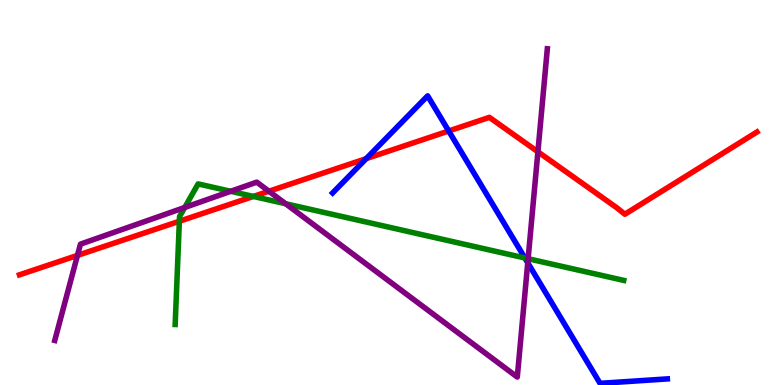[{'lines': ['blue', 'red'], 'intersections': [{'x': 4.73, 'y': 5.88}, {'x': 5.79, 'y': 6.6}]}, {'lines': ['green', 'red'], 'intersections': [{'x': 2.31, 'y': 4.25}, {'x': 3.27, 'y': 4.9}]}, {'lines': ['purple', 'red'], 'intersections': [{'x': 0.999, 'y': 3.37}, {'x': 3.47, 'y': 5.03}, {'x': 6.94, 'y': 6.06}]}, {'lines': ['blue', 'green'], 'intersections': [{'x': 6.77, 'y': 3.3}]}, {'lines': ['blue', 'purple'], 'intersections': [{'x': 6.81, 'y': 3.17}]}, {'lines': ['green', 'purple'], 'intersections': [{'x': 2.38, 'y': 4.61}, {'x': 2.98, 'y': 5.03}, {'x': 3.69, 'y': 4.71}, {'x': 6.81, 'y': 3.28}]}]